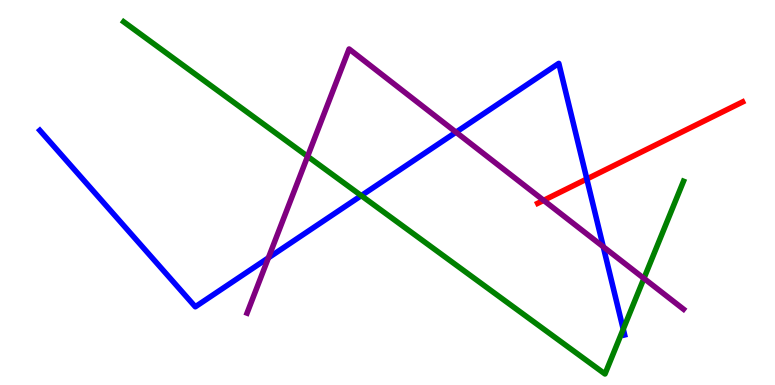[{'lines': ['blue', 'red'], 'intersections': [{'x': 7.57, 'y': 5.35}]}, {'lines': ['green', 'red'], 'intersections': []}, {'lines': ['purple', 'red'], 'intersections': [{'x': 7.01, 'y': 4.8}]}, {'lines': ['blue', 'green'], 'intersections': [{'x': 4.66, 'y': 4.92}, {'x': 8.04, 'y': 1.45}]}, {'lines': ['blue', 'purple'], 'intersections': [{'x': 3.46, 'y': 3.3}, {'x': 5.88, 'y': 6.57}, {'x': 7.78, 'y': 3.59}]}, {'lines': ['green', 'purple'], 'intersections': [{'x': 3.97, 'y': 5.94}, {'x': 8.31, 'y': 2.77}]}]